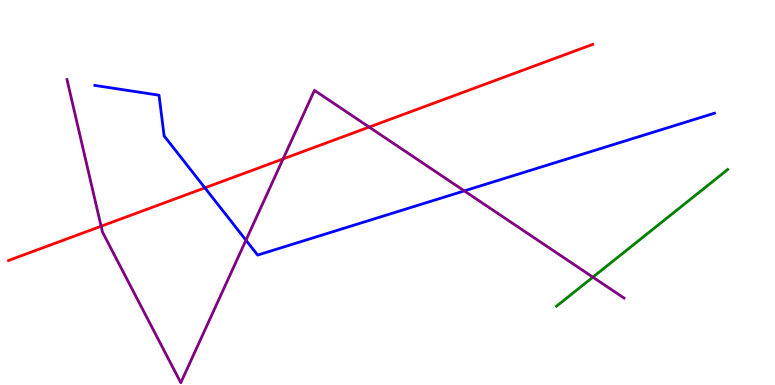[{'lines': ['blue', 'red'], 'intersections': [{'x': 2.64, 'y': 5.12}]}, {'lines': ['green', 'red'], 'intersections': []}, {'lines': ['purple', 'red'], 'intersections': [{'x': 1.3, 'y': 4.12}, {'x': 3.65, 'y': 5.87}, {'x': 4.76, 'y': 6.7}]}, {'lines': ['blue', 'green'], 'intersections': []}, {'lines': ['blue', 'purple'], 'intersections': [{'x': 3.17, 'y': 3.76}, {'x': 5.99, 'y': 5.04}]}, {'lines': ['green', 'purple'], 'intersections': [{'x': 7.65, 'y': 2.8}]}]